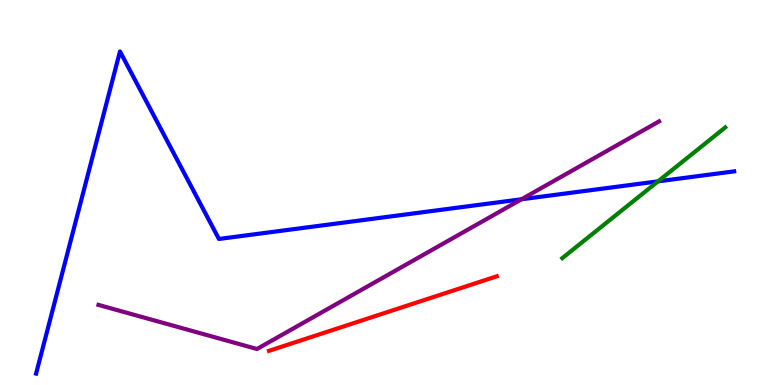[{'lines': ['blue', 'red'], 'intersections': []}, {'lines': ['green', 'red'], 'intersections': []}, {'lines': ['purple', 'red'], 'intersections': []}, {'lines': ['blue', 'green'], 'intersections': [{'x': 8.49, 'y': 5.29}]}, {'lines': ['blue', 'purple'], 'intersections': [{'x': 6.73, 'y': 4.82}]}, {'lines': ['green', 'purple'], 'intersections': []}]